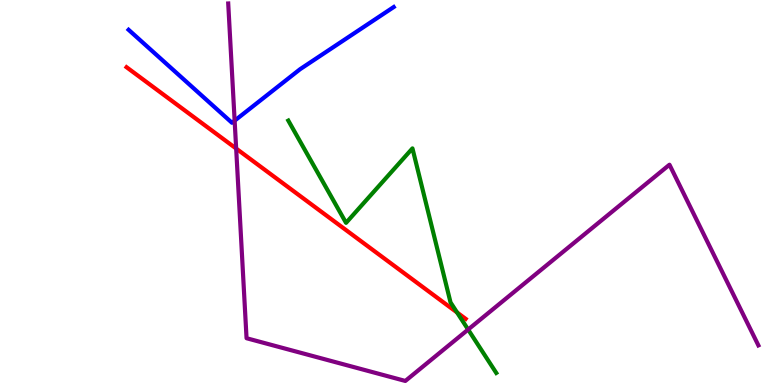[{'lines': ['blue', 'red'], 'intersections': []}, {'lines': ['green', 'red'], 'intersections': [{'x': 5.9, 'y': 1.88}]}, {'lines': ['purple', 'red'], 'intersections': [{'x': 3.05, 'y': 6.14}]}, {'lines': ['blue', 'green'], 'intersections': []}, {'lines': ['blue', 'purple'], 'intersections': [{'x': 3.03, 'y': 6.87}]}, {'lines': ['green', 'purple'], 'intersections': [{'x': 6.04, 'y': 1.44}]}]